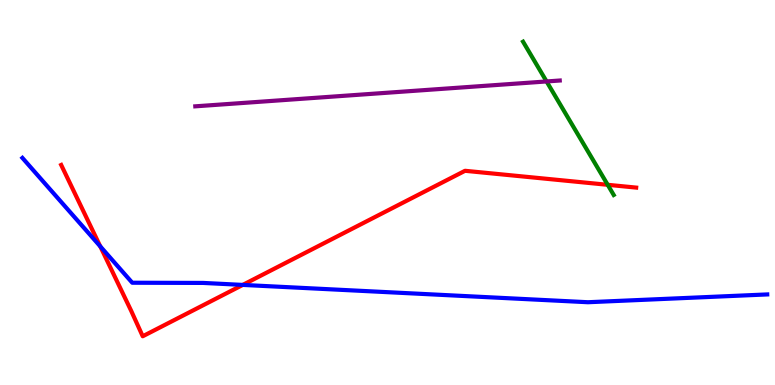[{'lines': ['blue', 'red'], 'intersections': [{'x': 1.29, 'y': 3.6}, {'x': 3.13, 'y': 2.6}]}, {'lines': ['green', 'red'], 'intersections': [{'x': 7.84, 'y': 5.2}]}, {'lines': ['purple', 'red'], 'intersections': []}, {'lines': ['blue', 'green'], 'intersections': []}, {'lines': ['blue', 'purple'], 'intersections': []}, {'lines': ['green', 'purple'], 'intersections': [{'x': 7.05, 'y': 7.88}]}]